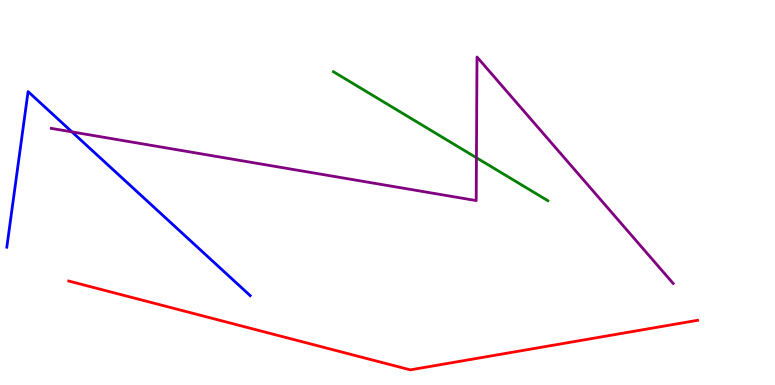[{'lines': ['blue', 'red'], 'intersections': []}, {'lines': ['green', 'red'], 'intersections': []}, {'lines': ['purple', 'red'], 'intersections': []}, {'lines': ['blue', 'green'], 'intersections': []}, {'lines': ['blue', 'purple'], 'intersections': [{'x': 0.928, 'y': 6.57}]}, {'lines': ['green', 'purple'], 'intersections': [{'x': 6.15, 'y': 5.9}]}]